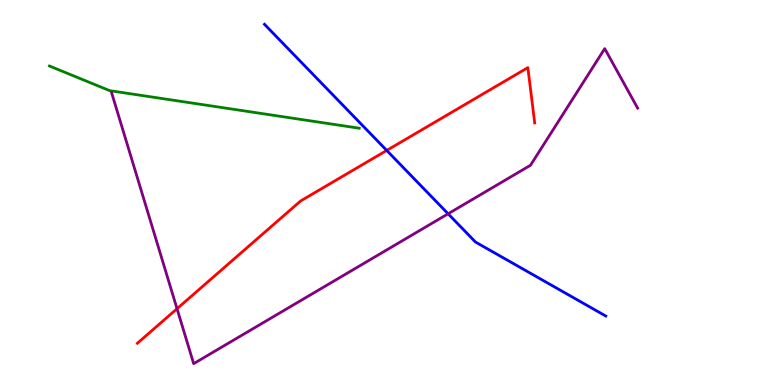[{'lines': ['blue', 'red'], 'intersections': [{'x': 4.99, 'y': 6.09}]}, {'lines': ['green', 'red'], 'intersections': []}, {'lines': ['purple', 'red'], 'intersections': [{'x': 2.28, 'y': 1.98}]}, {'lines': ['blue', 'green'], 'intersections': []}, {'lines': ['blue', 'purple'], 'intersections': [{'x': 5.78, 'y': 4.45}]}, {'lines': ['green', 'purple'], 'intersections': []}]